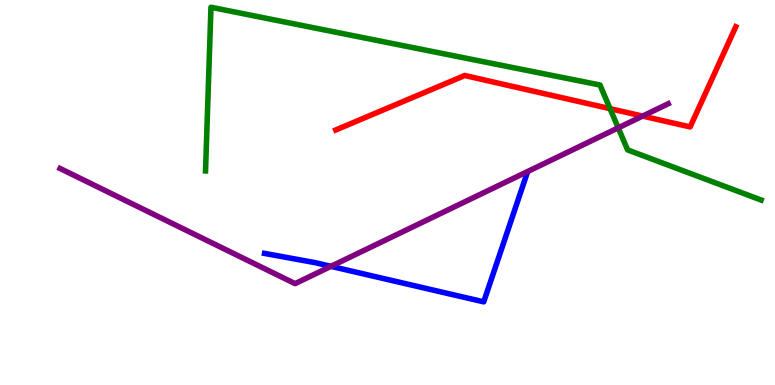[{'lines': ['blue', 'red'], 'intersections': []}, {'lines': ['green', 'red'], 'intersections': [{'x': 7.87, 'y': 7.18}]}, {'lines': ['purple', 'red'], 'intersections': [{'x': 8.29, 'y': 6.98}]}, {'lines': ['blue', 'green'], 'intersections': []}, {'lines': ['blue', 'purple'], 'intersections': [{'x': 4.27, 'y': 3.08}]}, {'lines': ['green', 'purple'], 'intersections': [{'x': 7.98, 'y': 6.68}]}]